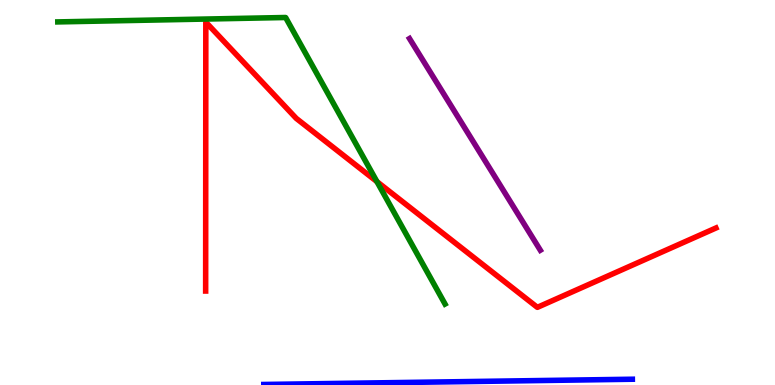[{'lines': ['blue', 'red'], 'intersections': []}, {'lines': ['green', 'red'], 'intersections': [{'x': 4.86, 'y': 5.28}]}, {'lines': ['purple', 'red'], 'intersections': []}, {'lines': ['blue', 'green'], 'intersections': []}, {'lines': ['blue', 'purple'], 'intersections': []}, {'lines': ['green', 'purple'], 'intersections': []}]